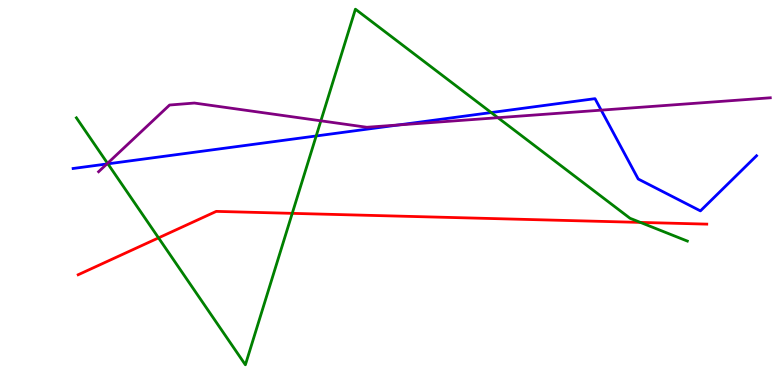[{'lines': ['blue', 'red'], 'intersections': []}, {'lines': ['green', 'red'], 'intersections': [{'x': 2.05, 'y': 3.82}, {'x': 3.77, 'y': 4.46}, {'x': 8.26, 'y': 4.22}]}, {'lines': ['purple', 'red'], 'intersections': []}, {'lines': ['blue', 'green'], 'intersections': [{'x': 1.39, 'y': 5.74}, {'x': 4.08, 'y': 6.47}, {'x': 6.34, 'y': 7.08}]}, {'lines': ['blue', 'purple'], 'intersections': [{'x': 1.38, 'y': 5.74}, {'x': 5.14, 'y': 6.75}, {'x': 7.76, 'y': 7.14}]}, {'lines': ['green', 'purple'], 'intersections': [{'x': 1.39, 'y': 5.76}, {'x': 4.14, 'y': 6.86}, {'x': 6.42, 'y': 6.94}]}]